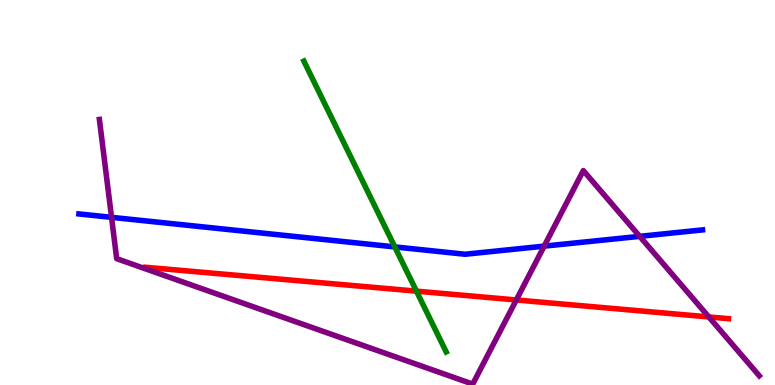[{'lines': ['blue', 'red'], 'intersections': []}, {'lines': ['green', 'red'], 'intersections': [{'x': 5.37, 'y': 2.44}]}, {'lines': ['purple', 'red'], 'intersections': [{'x': 6.66, 'y': 2.21}, {'x': 9.15, 'y': 1.77}]}, {'lines': ['blue', 'green'], 'intersections': [{'x': 5.09, 'y': 3.59}]}, {'lines': ['blue', 'purple'], 'intersections': [{'x': 1.44, 'y': 4.35}, {'x': 7.02, 'y': 3.61}, {'x': 8.25, 'y': 3.86}]}, {'lines': ['green', 'purple'], 'intersections': []}]